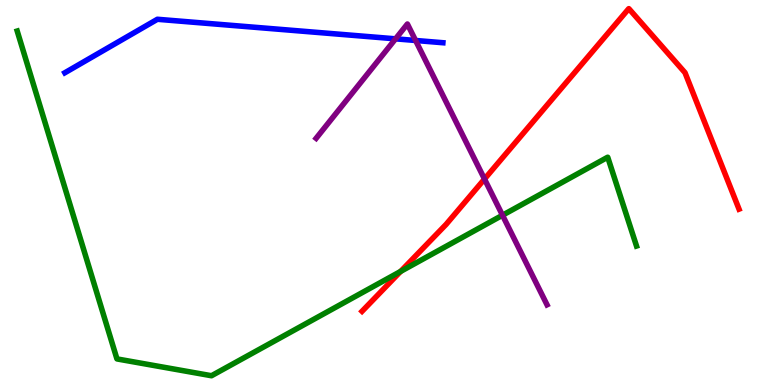[{'lines': ['blue', 'red'], 'intersections': []}, {'lines': ['green', 'red'], 'intersections': [{'x': 5.17, 'y': 2.95}]}, {'lines': ['purple', 'red'], 'intersections': [{'x': 6.25, 'y': 5.35}]}, {'lines': ['blue', 'green'], 'intersections': []}, {'lines': ['blue', 'purple'], 'intersections': [{'x': 5.1, 'y': 8.99}, {'x': 5.36, 'y': 8.95}]}, {'lines': ['green', 'purple'], 'intersections': [{'x': 6.48, 'y': 4.41}]}]